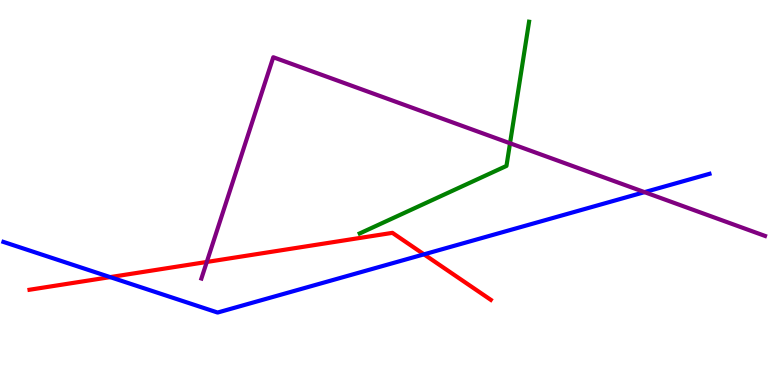[{'lines': ['blue', 'red'], 'intersections': [{'x': 1.42, 'y': 2.8}, {'x': 5.47, 'y': 3.39}]}, {'lines': ['green', 'red'], 'intersections': []}, {'lines': ['purple', 'red'], 'intersections': [{'x': 2.67, 'y': 3.2}]}, {'lines': ['blue', 'green'], 'intersections': []}, {'lines': ['blue', 'purple'], 'intersections': [{'x': 8.32, 'y': 5.01}]}, {'lines': ['green', 'purple'], 'intersections': [{'x': 6.58, 'y': 6.28}]}]